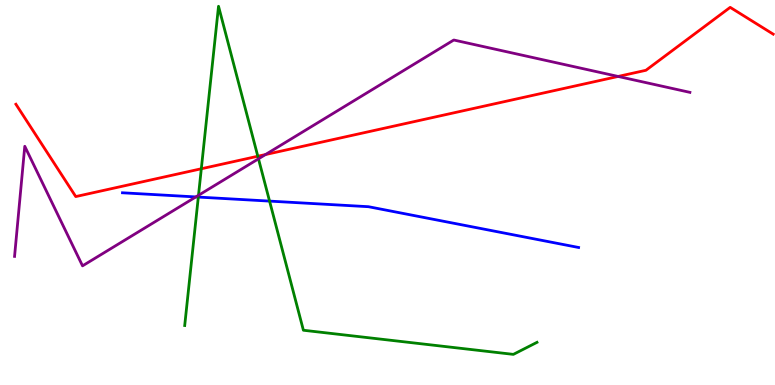[{'lines': ['blue', 'red'], 'intersections': []}, {'lines': ['green', 'red'], 'intersections': [{'x': 2.6, 'y': 5.62}, {'x': 3.33, 'y': 5.94}]}, {'lines': ['purple', 'red'], 'intersections': [{'x': 3.43, 'y': 5.99}, {'x': 7.98, 'y': 8.01}]}, {'lines': ['blue', 'green'], 'intersections': [{'x': 2.56, 'y': 4.88}, {'x': 3.48, 'y': 4.78}]}, {'lines': ['blue', 'purple'], 'intersections': [{'x': 2.53, 'y': 4.88}]}, {'lines': ['green', 'purple'], 'intersections': [{'x': 2.56, 'y': 4.93}, {'x': 3.34, 'y': 5.87}]}]